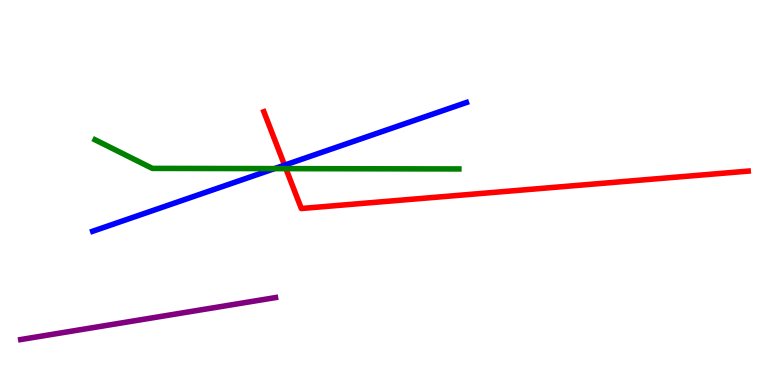[{'lines': ['blue', 'red'], 'intersections': [{'x': 3.67, 'y': 5.71}]}, {'lines': ['green', 'red'], 'intersections': [{'x': 3.69, 'y': 5.62}]}, {'lines': ['purple', 'red'], 'intersections': []}, {'lines': ['blue', 'green'], 'intersections': [{'x': 3.54, 'y': 5.62}]}, {'lines': ['blue', 'purple'], 'intersections': []}, {'lines': ['green', 'purple'], 'intersections': []}]